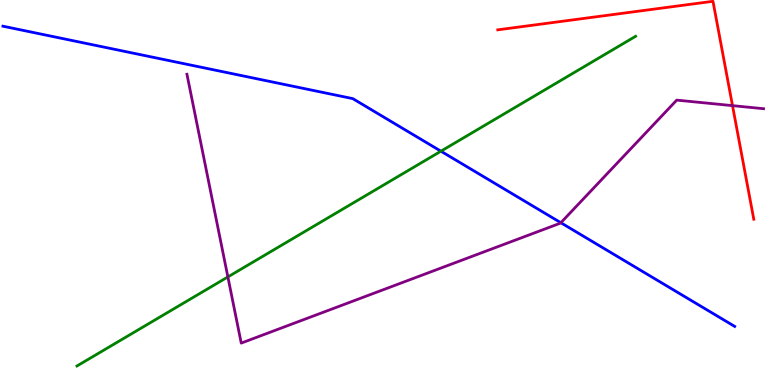[{'lines': ['blue', 'red'], 'intersections': []}, {'lines': ['green', 'red'], 'intersections': []}, {'lines': ['purple', 'red'], 'intersections': [{'x': 9.45, 'y': 7.26}]}, {'lines': ['blue', 'green'], 'intersections': [{'x': 5.69, 'y': 6.07}]}, {'lines': ['blue', 'purple'], 'intersections': [{'x': 7.24, 'y': 4.21}]}, {'lines': ['green', 'purple'], 'intersections': [{'x': 2.94, 'y': 2.81}]}]